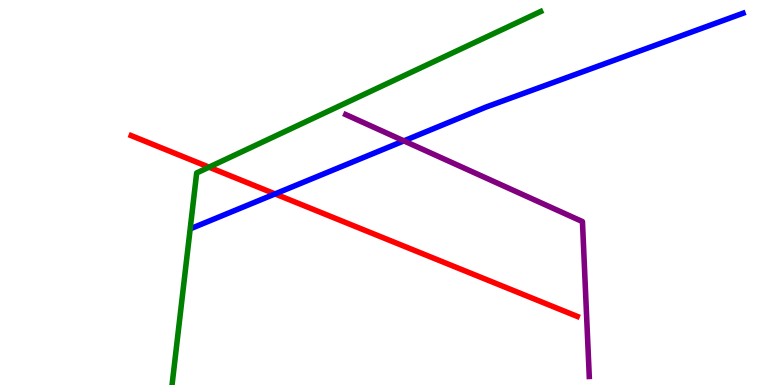[{'lines': ['blue', 'red'], 'intersections': [{'x': 3.55, 'y': 4.96}]}, {'lines': ['green', 'red'], 'intersections': [{'x': 2.7, 'y': 5.66}]}, {'lines': ['purple', 'red'], 'intersections': []}, {'lines': ['blue', 'green'], 'intersections': []}, {'lines': ['blue', 'purple'], 'intersections': [{'x': 5.21, 'y': 6.34}]}, {'lines': ['green', 'purple'], 'intersections': []}]